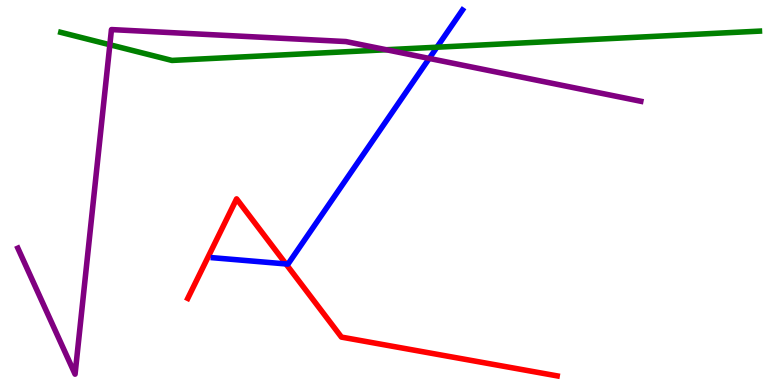[{'lines': ['blue', 'red'], 'intersections': [{'x': 3.69, 'y': 3.14}]}, {'lines': ['green', 'red'], 'intersections': []}, {'lines': ['purple', 'red'], 'intersections': []}, {'lines': ['blue', 'green'], 'intersections': [{'x': 5.64, 'y': 8.77}]}, {'lines': ['blue', 'purple'], 'intersections': [{'x': 5.54, 'y': 8.48}]}, {'lines': ['green', 'purple'], 'intersections': [{'x': 1.42, 'y': 8.84}, {'x': 4.98, 'y': 8.71}]}]